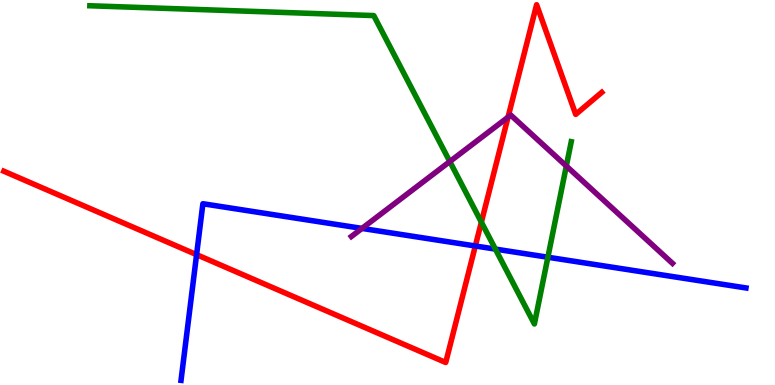[{'lines': ['blue', 'red'], 'intersections': [{'x': 2.54, 'y': 3.39}, {'x': 6.13, 'y': 3.61}]}, {'lines': ['green', 'red'], 'intersections': [{'x': 6.21, 'y': 4.23}]}, {'lines': ['purple', 'red'], 'intersections': [{'x': 6.56, 'y': 6.96}]}, {'lines': ['blue', 'green'], 'intersections': [{'x': 6.39, 'y': 3.53}, {'x': 7.07, 'y': 3.32}]}, {'lines': ['blue', 'purple'], 'intersections': [{'x': 4.67, 'y': 4.07}]}, {'lines': ['green', 'purple'], 'intersections': [{'x': 5.8, 'y': 5.8}, {'x': 7.31, 'y': 5.69}]}]